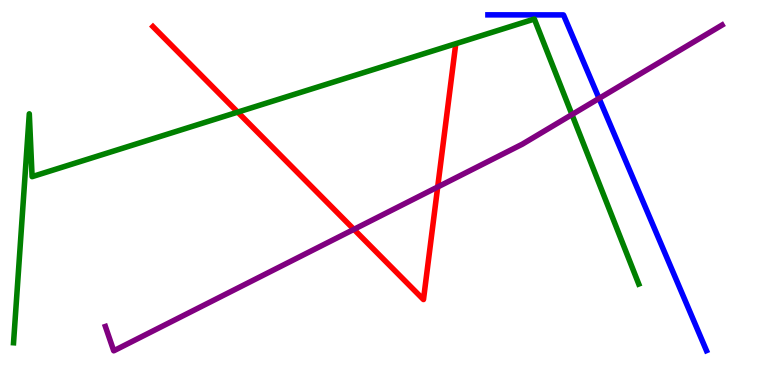[{'lines': ['blue', 'red'], 'intersections': []}, {'lines': ['green', 'red'], 'intersections': [{'x': 3.07, 'y': 7.09}]}, {'lines': ['purple', 'red'], 'intersections': [{'x': 4.57, 'y': 4.04}, {'x': 5.65, 'y': 5.14}]}, {'lines': ['blue', 'green'], 'intersections': []}, {'lines': ['blue', 'purple'], 'intersections': [{'x': 7.73, 'y': 7.44}]}, {'lines': ['green', 'purple'], 'intersections': [{'x': 7.38, 'y': 7.02}]}]